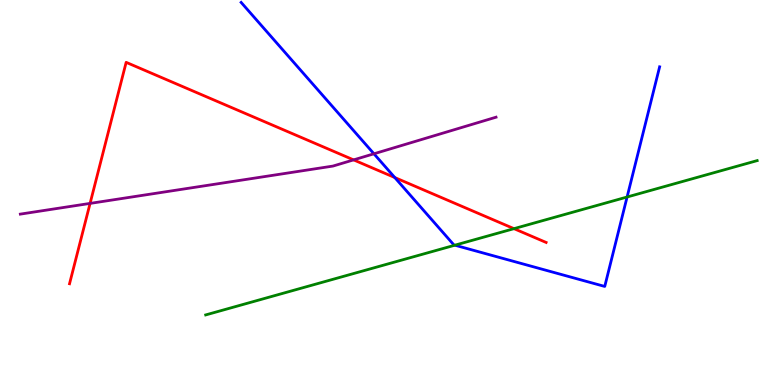[{'lines': ['blue', 'red'], 'intersections': [{'x': 5.09, 'y': 5.39}]}, {'lines': ['green', 'red'], 'intersections': [{'x': 6.63, 'y': 4.06}]}, {'lines': ['purple', 'red'], 'intersections': [{'x': 1.16, 'y': 4.72}, {'x': 4.56, 'y': 5.85}]}, {'lines': ['blue', 'green'], 'intersections': [{'x': 5.87, 'y': 3.63}, {'x': 8.09, 'y': 4.88}]}, {'lines': ['blue', 'purple'], 'intersections': [{'x': 4.83, 'y': 6.01}]}, {'lines': ['green', 'purple'], 'intersections': []}]